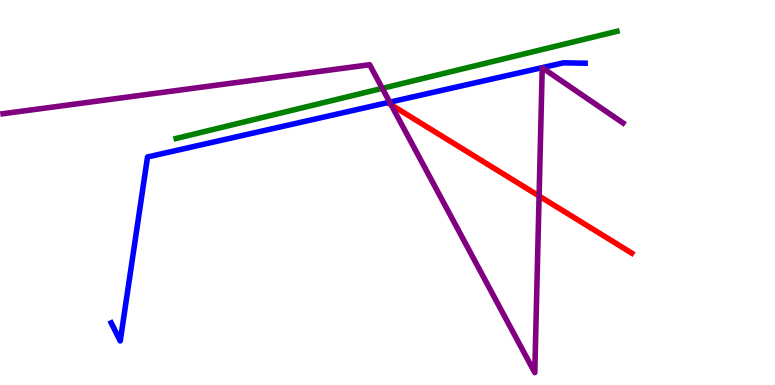[{'lines': ['blue', 'red'], 'intersections': []}, {'lines': ['green', 'red'], 'intersections': []}, {'lines': ['purple', 'red'], 'intersections': [{'x': 5.05, 'y': 7.28}, {'x': 6.96, 'y': 4.91}]}, {'lines': ['blue', 'green'], 'intersections': []}, {'lines': ['blue', 'purple'], 'intersections': [{'x': 5.03, 'y': 7.35}]}, {'lines': ['green', 'purple'], 'intersections': [{'x': 4.93, 'y': 7.71}]}]